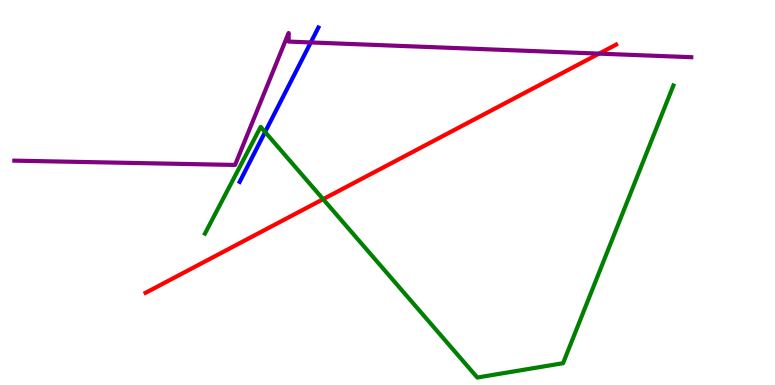[{'lines': ['blue', 'red'], 'intersections': []}, {'lines': ['green', 'red'], 'intersections': [{'x': 4.17, 'y': 4.83}]}, {'lines': ['purple', 'red'], 'intersections': [{'x': 7.73, 'y': 8.61}]}, {'lines': ['blue', 'green'], 'intersections': [{'x': 3.42, 'y': 6.57}]}, {'lines': ['blue', 'purple'], 'intersections': [{'x': 4.01, 'y': 8.9}]}, {'lines': ['green', 'purple'], 'intersections': []}]